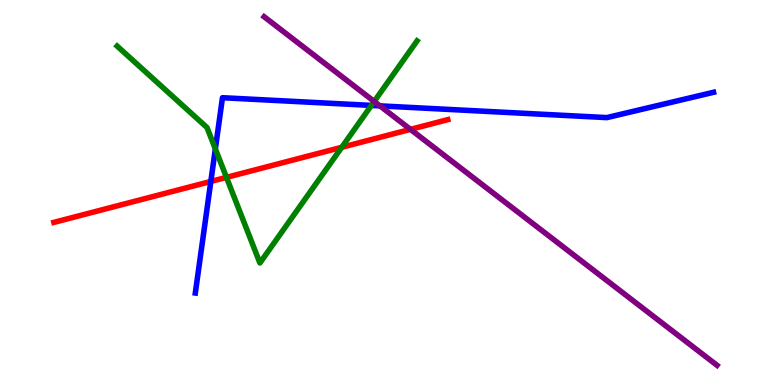[{'lines': ['blue', 'red'], 'intersections': [{'x': 2.72, 'y': 5.29}]}, {'lines': ['green', 'red'], 'intersections': [{'x': 2.92, 'y': 5.39}, {'x': 4.41, 'y': 6.17}]}, {'lines': ['purple', 'red'], 'intersections': [{'x': 5.3, 'y': 6.64}]}, {'lines': ['blue', 'green'], 'intersections': [{'x': 2.78, 'y': 6.13}, {'x': 4.79, 'y': 7.26}]}, {'lines': ['blue', 'purple'], 'intersections': [{'x': 4.9, 'y': 7.25}]}, {'lines': ['green', 'purple'], 'intersections': [{'x': 4.83, 'y': 7.36}]}]